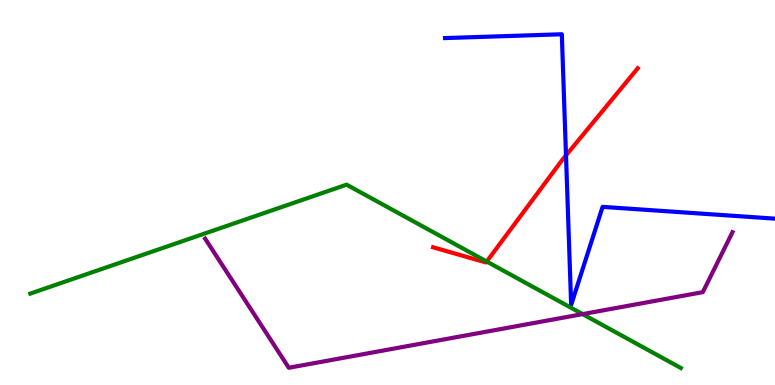[{'lines': ['blue', 'red'], 'intersections': [{'x': 7.3, 'y': 5.96}]}, {'lines': ['green', 'red'], 'intersections': [{'x': 6.28, 'y': 3.21}]}, {'lines': ['purple', 'red'], 'intersections': []}, {'lines': ['blue', 'green'], 'intersections': []}, {'lines': ['blue', 'purple'], 'intersections': []}, {'lines': ['green', 'purple'], 'intersections': [{'x': 7.52, 'y': 1.84}]}]